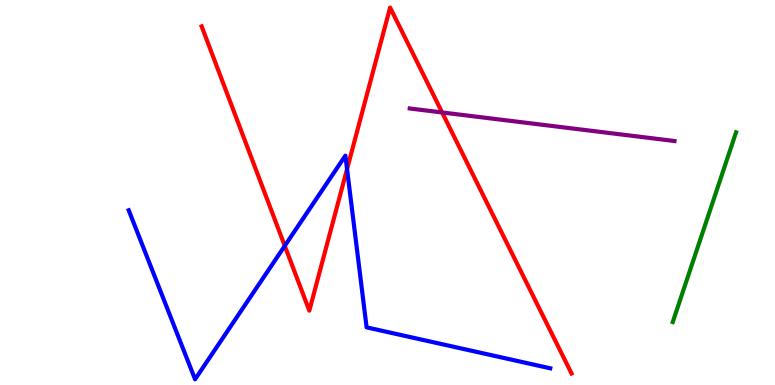[{'lines': ['blue', 'red'], 'intersections': [{'x': 3.67, 'y': 3.61}, {'x': 4.48, 'y': 5.61}]}, {'lines': ['green', 'red'], 'intersections': []}, {'lines': ['purple', 'red'], 'intersections': [{'x': 5.7, 'y': 7.08}]}, {'lines': ['blue', 'green'], 'intersections': []}, {'lines': ['blue', 'purple'], 'intersections': []}, {'lines': ['green', 'purple'], 'intersections': []}]